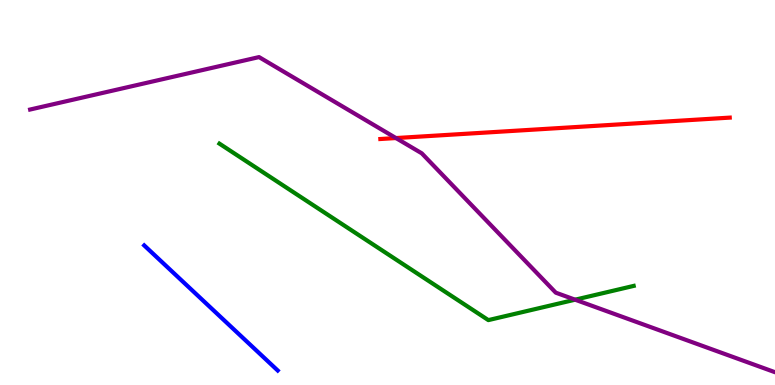[{'lines': ['blue', 'red'], 'intersections': []}, {'lines': ['green', 'red'], 'intersections': []}, {'lines': ['purple', 'red'], 'intersections': [{'x': 5.11, 'y': 6.41}]}, {'lines': ['blue', 'green'], 'intersections': []}, {'lines': ['blue', 'purple'], 'intersections': []}, {'lines': ['green', 'purple'], 'intersections': [{'x': 7.42, 'y': 2.22}]}]